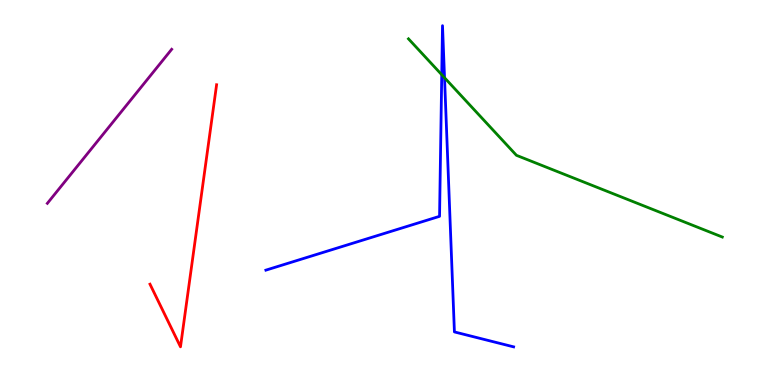[{'lines': ['blue', 'red'], 'intersections': []}, {'lines': ['green', 'red'], 'intersections': []}, {'lines': ['purple', 'red'], 'intersections': []}, {'lines': ['blue', 'green'], 'intersections': [{'x': 5.7, 'y': 8.06}, {'x': 5.74, 'y': 7.98}]}, {'lines': ['blue', 'purple'], 'intersections': []}, {'lines': ['green', 'purple'], 'intersections': []}]